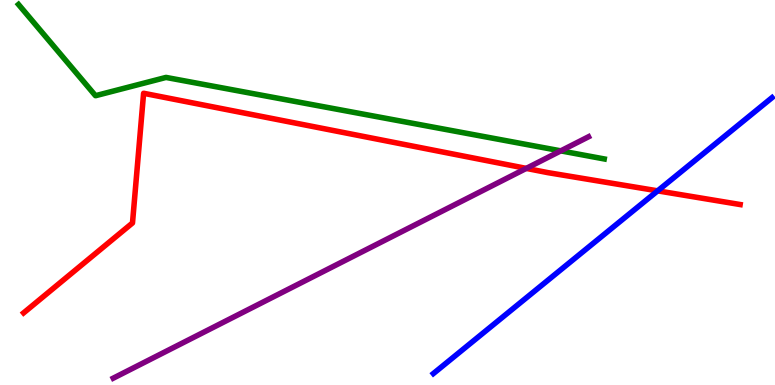[{'lines': ['blue', 'red'], 'intersections': [{'x': 8.49, 'y': 5.04}]}, {'lines': ['green', 'red'], 'intersections': []}, {'lines': ['purple', 'red'], 'intersections': [{'x': 6.79, 'y': 5.63}]}, {'lines': ['blue', 'green'], 'intersections': []}, {'lines': ['blue', 'purple'], 'intersections': []}, {'lines': ['green', 'purple'], 'intersections': [{'x': 7.24, 'y': 6.08}]}]